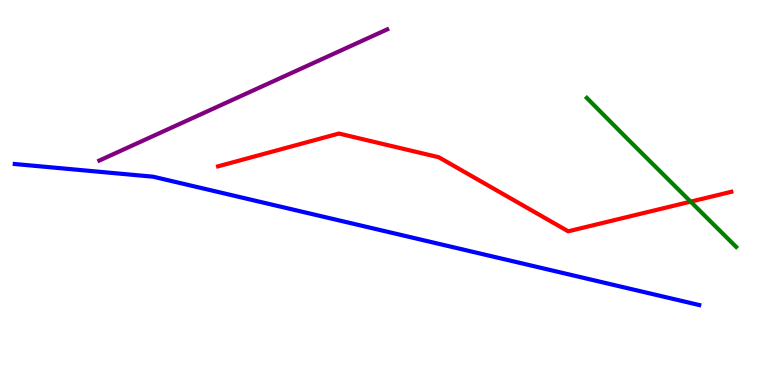[{'lines': ['blue', 'red'], 'intersections': []}, {'lines': ['green', 'red'], 'intersections': [{'x': 8.91, 'y': 4.76}]}, {'lines': ['purple', 'red'], 'intersections': []}, {'lines': ['blue', 'green'], 'intersections': []}, {'lines': ['blue', 'purple'], 'intersections': []}, {'lines': ['green', 'purple'], 'intersections': []}]